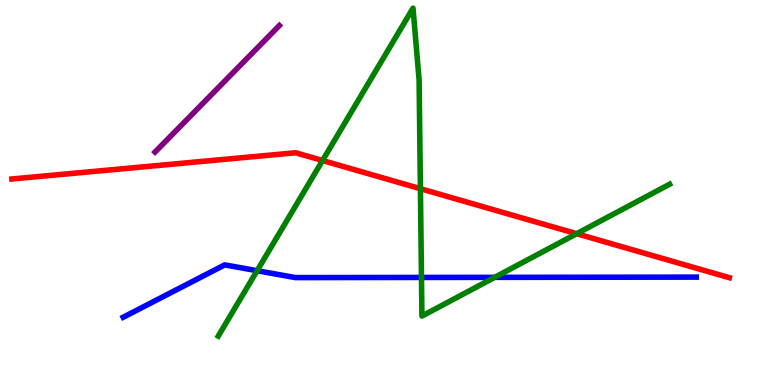[{'lines': ['blue', 'red'], 'intersections': []}, {'lines': ['green', 'red'], 'intersections': [{'x': 4.16, 'y': 5.83}, {'x': 5.42, 'y': 5.1}, {'x': 7.44, 'y': 3.93}]}, {'lines': ['purple', 'red'], 'intersections': []}, {'lines': ['blue', 'green'], 'intersections': [{'x': 3.32, 'y': 2.97}, {'x': 5.44, 'y': 2.79}, {'x': 6.38, 'y': 2.8}]}, {'lines': ['blue', 'purple'], 'intersections': []}, {'lines': ['green', 'purple'], 'intersections': []}]